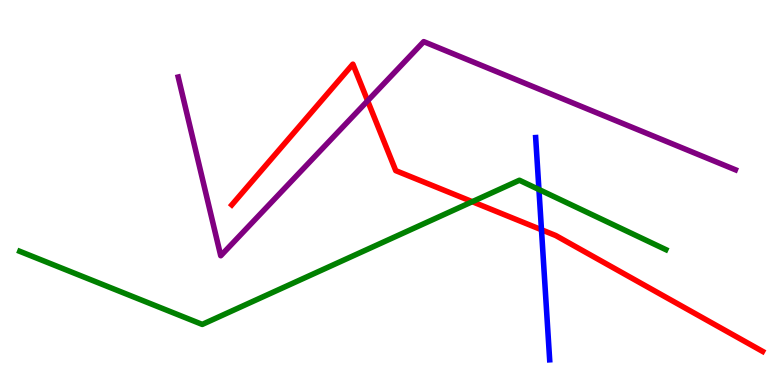[{'lines': ['blue', 'red'], 'intersections': [{'x': 6.99, 'y': 4.03}]}, {'lines': ['green', 'red'], 'intersections': [{'x': 6.09, 'y': 4.76}]}, {'lines': ['purple', 'red'], 'intersections': [{'x': 4.74, 'y': 7.38}]}, {'lines': ['blue', 'green'], 'intersections': [{'x': 6.95, 'y': 5.08}]}, {'lines': ['blue', 'purple'], 'intersections': []}, {'lines': ['green', 'purple'], 'intersections': []}]